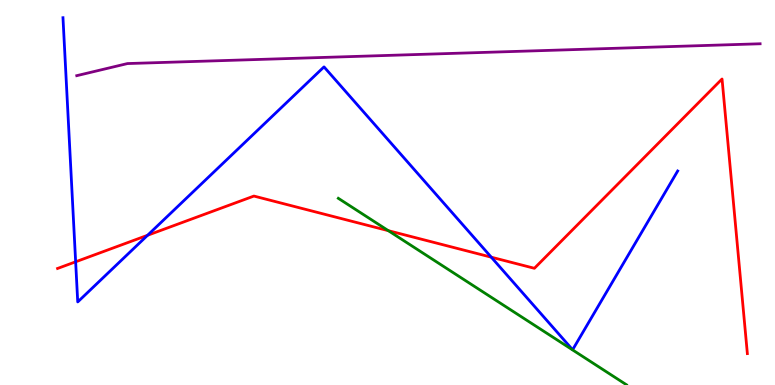[{'lines': ['blue', 'red'], 'intersections': [{'x': 0.976, 'y': 3.2}, {'x': 1.9, 'y': 3.89}, {'x': 6.34, 'y': 3.32}]}, {'lines': ['green', 'red'], 'intersections': [{'x': 5.01, 'y': 4.01}]}, {'lines': ['purple', 'red'], 'intersections': []}, {'lines': ['blue', 'green'], 'intersections': []}, {'lines': ['blue', 'purple'], 'intersections': []}, {'lines': ['green', 'purple'], 'intersections': []}]